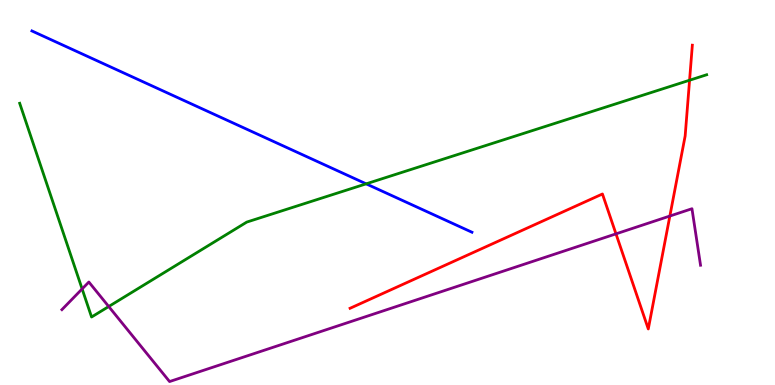[{'lines': ['blue', 'red'], 'intersections': []}, {'lines': ['green', 'red'], 'intersections': [{'x': 8.9, 'y': 7.92}]}, {'lines': ['purple', 'red'], 'intersections': [{'x': 7.95, 'y': 3.93}, {'x': 8.64, 'y': 4.39}]}, {'lines': ['blue', 'green'], 'intersections': [{'x': 4.72, 'y': 5.22}]}, {'lines': ['blue', 'purple'], 'intersections': []}, {'lines': ['green', 'purple'], 'intersections': [{'x': 1.06, 'y': 2.5}, {'x': 1.4, 'y': 2.04}]}]